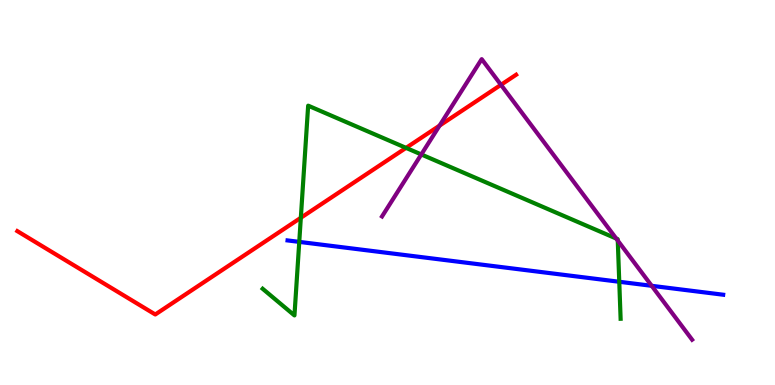[{'lines': ['blue', 'red'], 'intersections': []}, {'lines': ['green', 'red'], 'intersections': [{'x': 3.88, 'y': 4.34}, {'x': 5.24, 'y': 6.16}]}, {'lines': ['purple', 'red'], 'intersections': [{'x': 5.67, 'y': 6.74}, {'x': 6.46, 'y': 7.8}]}, {'lines': ['blue', 'green'], 'intersections': [{'x': 3.86, 'y': 3.72}, {'x': 7.99, 'y': 2.68}]}, {'lines': ['blue', 'purple'], 'intersections': [{'x': 8.41, 'y': 2.58}]}, {'lines': ['green', 'purple'], 'intersections': [{'x': 5.44, 'y': 5.99}, {'x': 7.95, 'y': 3.8}, {'x': 7.97, 'y': 3.75}]}]